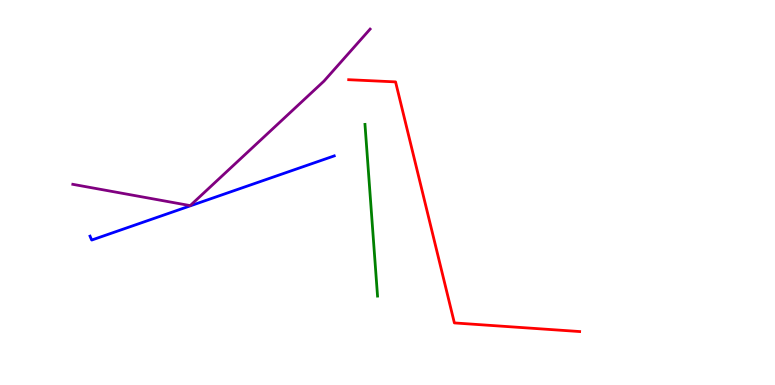[{'lines': ['blue', 'red'], 'intersections': []}, {'lines': ['green', 'red'], 'intersections': []}, {'lines': ['purple', 'red'], 'intersections': []}, {'lines': ['blue', 'green'], 'intersections': []}, {'lines': ['blue', 'purple'], 'intersections': []}, {'lines': ['green', 'purple'], 'intersections': []}]